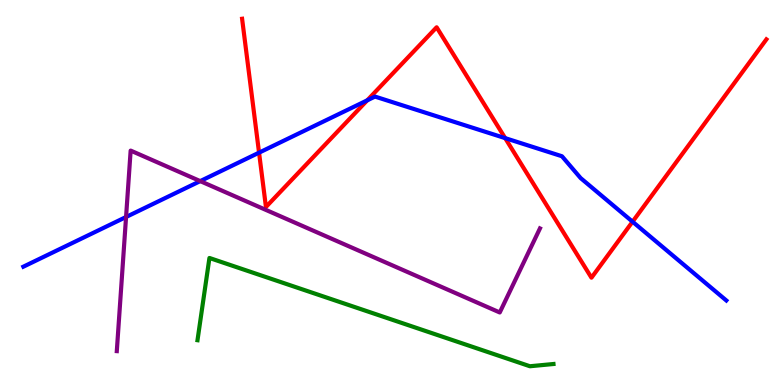[{'lines': ['blue', 'red'], 'intersections': [{'x': 3.34, 'y': 6.03}, {'x': 4.74, 'y': 7.39}, {'x': 6.52, 'y': 6.41}, {'x': 8.16, 'y': 4.24}]}, {'lines': ['green', 'red'], 'intersections': []}, {'lines': ['purple', 'red'], 'intersections': []}, {'lines': ['blue', 'green'], 'intersections': []}, {'lines': ['blue', 'purple'], 'intersections': [{'x': 1.63, 'y': 4.36}, {'x': 2.58, 'y': 5.3}]}, {'lines': ['green', 'purple'], 'intersections': []}]